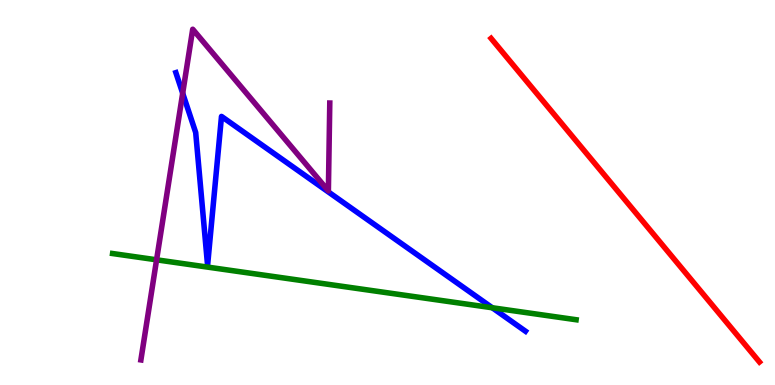[{'lines': ['blue', 'red'], 'intersections': []}, {'lines': ['green', 'red'], 'intersections': []}, {'lines': ['purple', 'red'], 'intersections': []}, {'lines': ['blue', 'green'], 'intersections': [{'x': 6.35, 'y': 2.01}]}, {'lines': ['blue', 'purple'], 'intersections': [{'x': 2.36, 'y': 7.58}]}, {'lines': ['green', 'purple'], 'intersections': [{'x': 2.02, 'y': 3.25}]}]